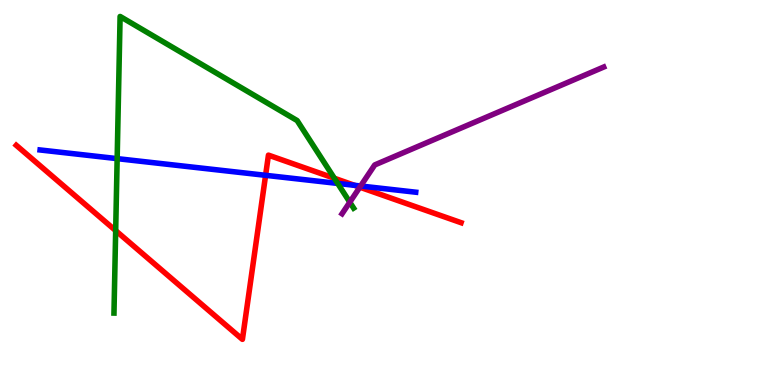[{'lines': ['blue', 'red'], 'intersections': [{'x': 3.43, 'y': 5.45}, {'x': 4.57, 'y': 5.19}]}, {'lines': ['green', 'red'], 'intersections': [{'x': 1.49, 'y': 4.01}, {'x': 4.31, 'y': 5.37}]}, {'lines': ['purple', 'red'], 'intersections': [{'x': 4.64, 'y': 5.14}]}, {'lines': ['blue', 'green'], 'intersections': [{'x': 1.51, 'y': 5.88}, {'x': 4.36, 'y': 5.24}]}, {'lines': ['blue', 'purple'], 'intersections': [{'x': 4.65, 'y': 5.17}]}, {'lines': ['green', 'purple'], 'intersections': [{'x': 4.51, 'y': 4.75}]}]